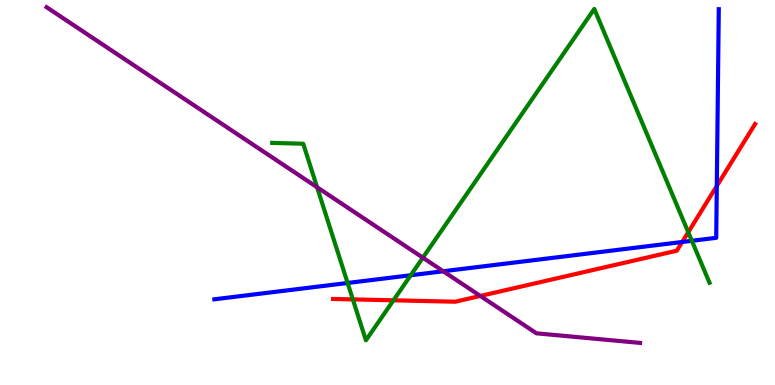[{'lines': ['blue', 'red'], 'intersections': [{'x': 8.8, 'y': 3.71}, {'x': 9.25, 'y': 5.17}]}, {'lines': ['green', 'red'], 'intersections': [{'x': 4.55, 'y': 2.22}, {'x': 5.08, 'y': 2.2}, {'x': 8.88, 'y': 3.97}]}, {'lines': ['purple', 'red'], 'intersections': [{'x': 6.2, 'y': 2.31}]}, {'lines': ['blue', 'green'], 'intersections': [{'x': 4.49, 'y': 2.65}, {'x': 5.3, 'y': 2.85}, {'x': 8.93, 'y': 3.75}]}, {'lines': ['blue', 'purple'], 'intersections': [{'x': 5.72, 'y': 2.95}]}, {'lines': ['green', 'purple'], 'intersections': [{'x': 4.09, 'y': 5.14}, {'x': 5.46, 'y': 3.31}]}]